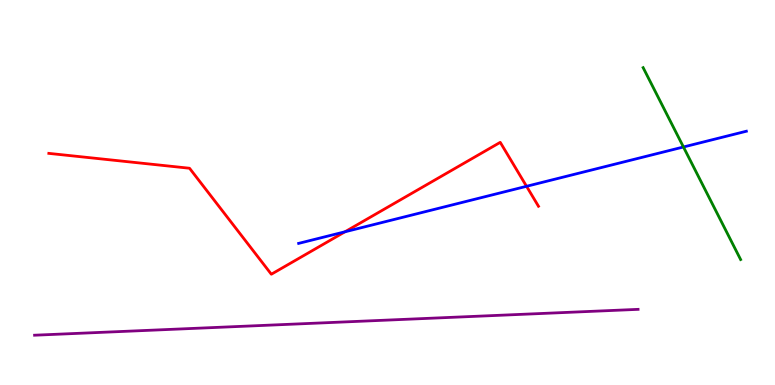[{'lines': ['blue', 'red'], 'intersections': [{'x': 4.45, 'y': 3.98}, {'x': 6.79, 'y': 5.16}]}, {'lines': ['green', 'red'], 'intersections': []}, {'lines': ['purple', 'red'], 'intersections': []}, {'lines': ['blue', 'green'], 'intersections': [{'x': 8.82, 'y': 6.18}]}, {'lines': ['blue', 'purple'], 'intersections': []}, {'lines': ['green', 'purple'], 'intersections': []}]